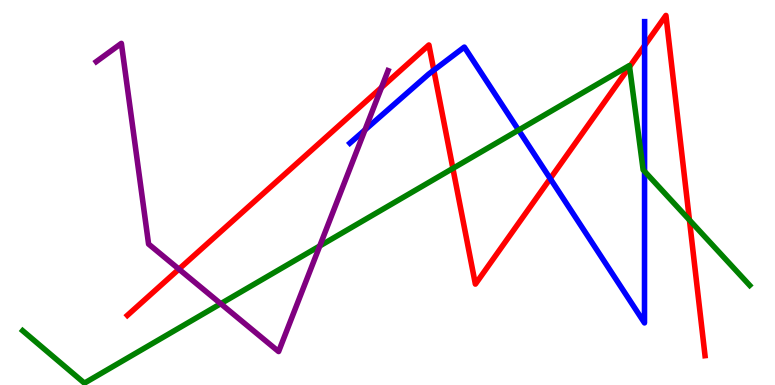[{'lines': ['blue', 'red'], 'intersections': [{'x': 5.6, 'y': 8.18}, {'x': 7.1, 'y': 5.36}, {'x': 8.32, 'y': 8.82}]}, {'lines': ['green', 'red'], 'intersections': [{'x': 5.84, 'y': 5.63}, {'x': 8.12, 'y': 8.27}, {'x': 8.9, 'y': 4.29}]}, {'lines': ['purple', 'red'], 'intersections': [{'x': 2.31, 'y': 3.01}, {'x': 4.92, 'y': 7.73}]}, {'lines': ['blue', 'green'], 'intersections': [{'x': 6.69, 'y': 6.62}, {'x': 8.32, 'y': 5.55}]}, {'lines': ['blue', 'purple'], 'intersections': [{'x': 4.71, 'y': 6.63}]}, {'lines': ['green', 'purple'], 'intersections': [{'x': 2.85, 'y': 2.11}, {'x': 4.13, 'y': 3.61}]}]